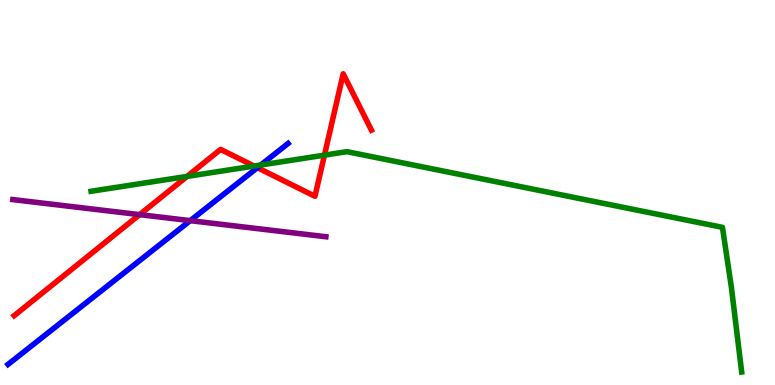[{'lines': ['blue', 'red'], 'intersections': [{'x': 3.32, 'y': 5.64}]}, {'lines': ['green', 'red'], 'intersections': [{'x': 2.41, 'y': 5.42}, {'x': 3.28, 'y': 5.69}, {'x': 4.19, 'y': 5.97}]}, {'lines': ['purple', 'red'], 'intersections': [{'x': 1.8, 'y': 4.43}]}, {'lines': ['blue', 'green'], 'intersections': [{'x': 3.36, 'y': 5.71}]}, {'lines': ['blue', 'purple'], 'intersections': [{'x': 2.45, 'y': 4.27}]}, {'lines': ['green', 'purple'], 'intersections': []}]